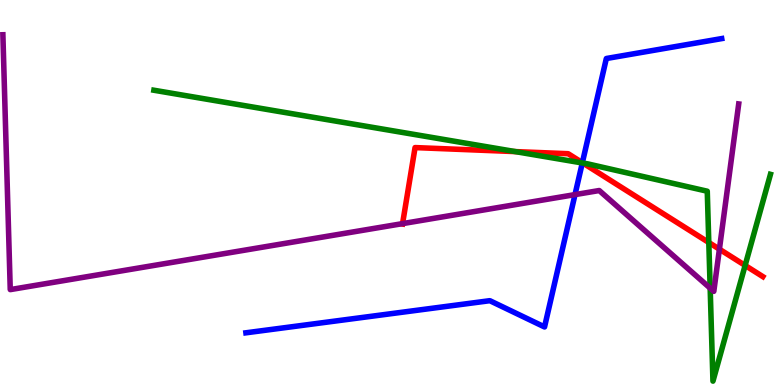[{'lines': ['blue', 'red'], 'intersections': [{'x': 7.51, 'y': 5.77}]}, {'lines': ['green', 'red'], 'intersections': [{'x': 6.65, 'y': 6.06}, {'x': 7.52, 'y': 5.76}, {'x': 9.15, 'y': 3.7}, {'x': 9.61, 'y': 3.11}]}, {'lines': ['purple', 'red'], 'intersections': [{'x': 5.19, 'y': 4.19}, {'x': 9.28, 'y': 3.53}]}, {'lines': ['blue', 'green'], 'intersections': [{'x': 7.51, 'y': 5.77}]}, {'lines': ['blue', 'purple'], 'intersections': [{'x': 7.42, 'y': 4.95}]}, {'lines': ['green', 'purple'], 'intersections': [{'x': 9.16, 'y': 2.52}]}]